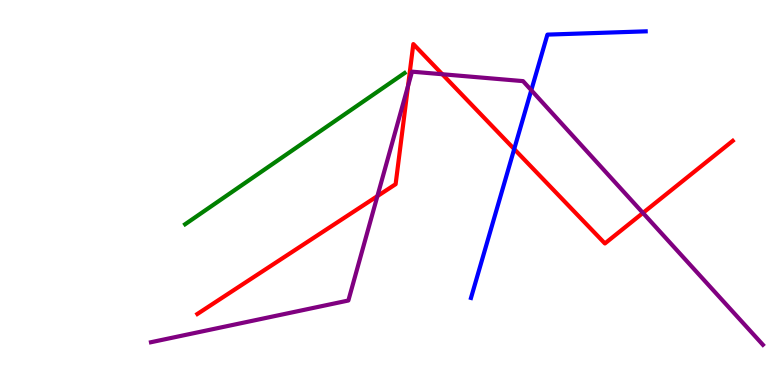[{'lines': ['blue', 'red'], 'intersections': [{'x': 6.63, 'y': 6.13}]}, {'lines': ['green', 'red'], 'intersections': []}, {'lines': ['purple', 'red'], 'intersections': [{'x': 4.87, 'y': 4.91}, {'x': 5.27, 'y': 7.77}, {'x': 5.71, 'y': 8.07}, {'x': 8.3, 'y': 4.47}]}, {'lines': ['blue', 'green'], 'intersections': []}, {'lines': ['blue', 'purple'], 'intersections': [{'x': 6.86, 'y': 7.66}]}, {'lines': ['green', 'purple'], 'intersections': []}]